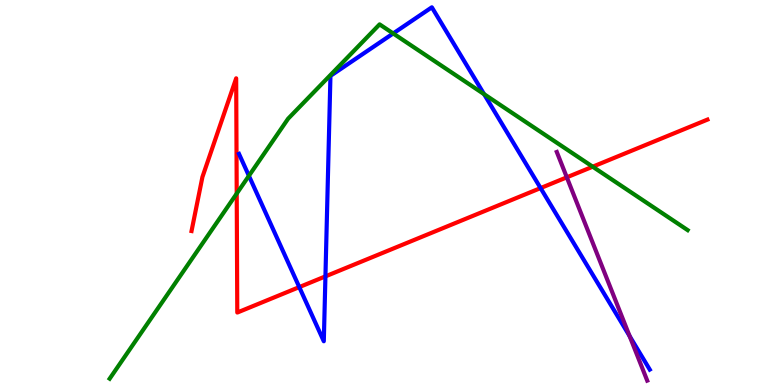[{'lines': ['blue', 'red'], 'intersections': [{'x': 3.86, 'y': 2.54}, {'x': 4.2, 'y': 2.82}, {'x': 6.98, 'y': 5.11}]}, {'lines': ['green', 'red'], 'intersections': [{'x': 3.05, 'y': 4.97}, {'x': 7.65, 'y': 5.67}]}, {'lines': ['purple', 'red'], 'intersections': [{'x': 7.31, 'y': 5.39}]}, {'lines': ['blue', 'green'], 'intersections': [{'x': 3.21, 'y': 5.43}, {'x': 5.07, 'y': 9.13}, {'x': 6.25, 'y': 7.55}]}, {'lines': ['blue', 'purple'], 'intersections': [{'x': 8.12, 'y': 1.27}]}, {'lines': ['green', 'purple'], 'intersections': []}]